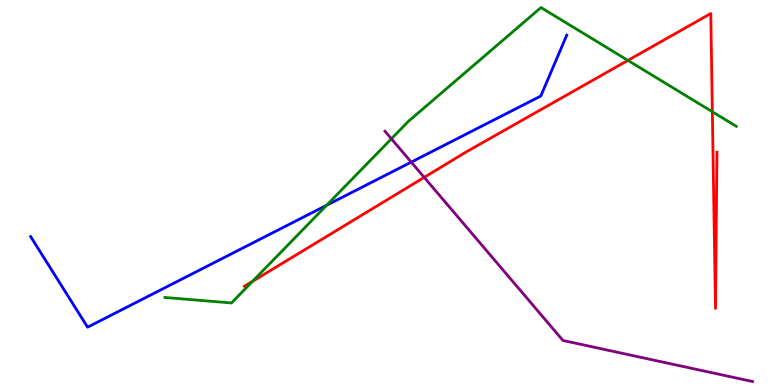[{'lines': ['blue', 'red'], 'intersections': []}, {'lines': ['green', 'red'], 'intersections': [{'x': 3.26, 'y': 2.69}, {'x': 8.1, 'y': 8.43}, {'x': 9.19, 'y': 7.1}]}, {'lines': ['purple', 'red'], 'intersections': [{'x': 5.47, 'y': 5.39}]}, {'lines': ['blue', 'green'], 'intersections': [{'x': 4.21, 'y': 4.67}]}, {'lines': ['blue', 'purple'], 'intersections': [{'x': 5.31, 'y': 5.79}]}, {'lines': ['green', 'purple'], 'intersections': [{'x': 5.05, 'y': 6.4}]}]